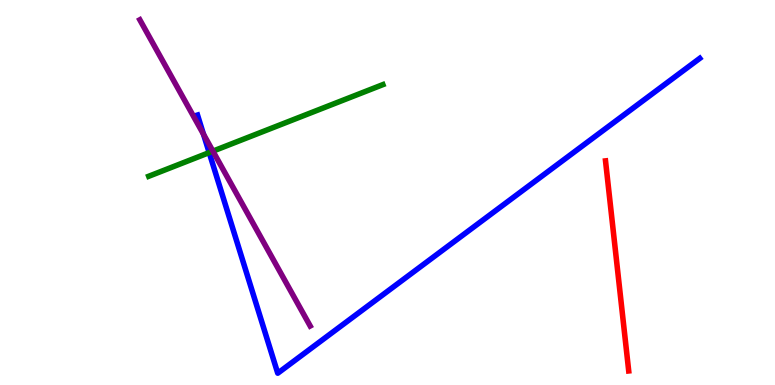[{'lines': ['blue', 'red'], 'intersections': []}, {'lines': ['green', 'red'], 'intersections': []}, {'lines': ['purple', 'red'], 'intersections': []}, {'lines': ['blue', 'green'], 'intersections': [{'x': 2.7, 'y': 6.04}]}, {'lines': ['blue', 'purple'], 'intersections': [{'x': 2.63, 'y': 6.51}]}, {'lines': ['green', 'purple'], 'intersections': [{'x': 2.75, 'y': 6.07}]}]